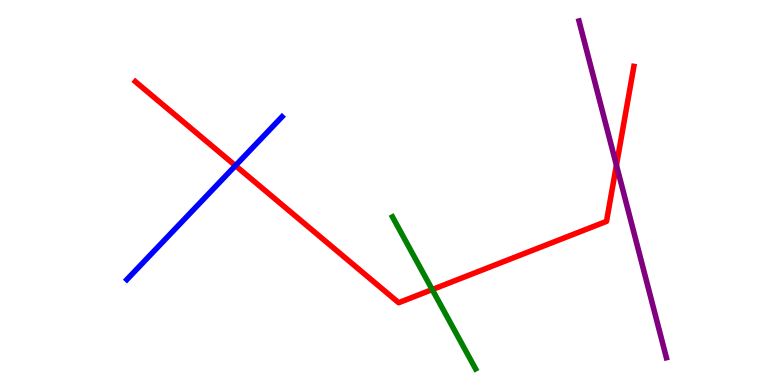[{'lines': ['blue', 'red'], 'intersections': [{'x': 3.04, 'y': 5.7}]}, {'lines': ['green', 'red'], 'intersections': [{'x': 5.58, 'y': 2.48}]}, {'lines': ['purple', 'red'], 'intersections': [{'x': 7.95, 'y': 5.71}]}, {'lines': ['blue', 'green'], 'intersections': []}, {'lines': ['blue', 'purple'], 'intersections': []}, {'lines': ['green', 'purple'], 'intersections': []}]